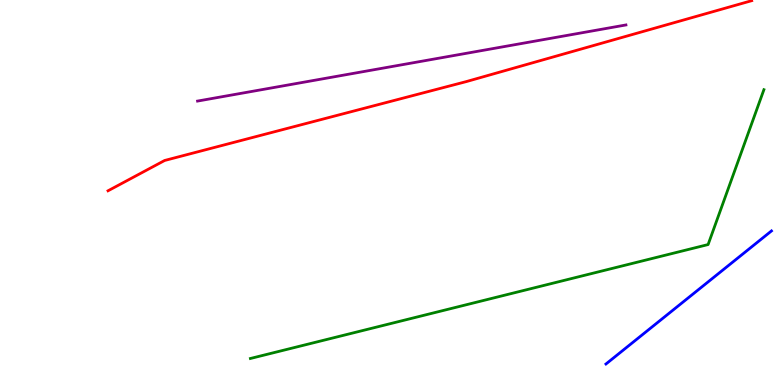[{'lines': ['blue', 'red'], 'intersections': []}, {'lines': ['green', 'red'], 'intersections': []}, {'lines': ['purple', 'red'], 'intersections': []}, {'lines': ['blue', 'green'], 'intersections': []}, {'lines': ['blue', 'purple'], 'intersections': []}, {'lines': ['green', 'purple'], 'intersections': []}]